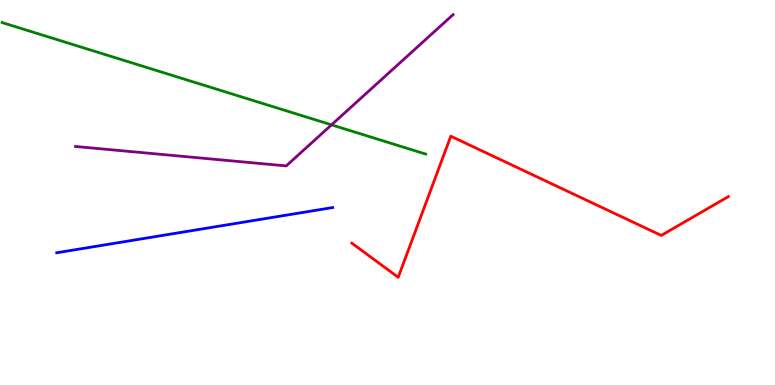[{'lines': ['blue', 'red'], 'intersections': []}, {'lines': ['green', 'red'], 'intersections': []}, {'lines': ['purple', 'red'], 'intersections': []}, {'lines': ['blue', 'green'], 'intersections': []}, {'lines': ['blue', 'purple'], 'intersections': []}, {'lines': ['green', 'purple'], 'intersections': [{'x': 4.28, 'y': 6.76}]}]